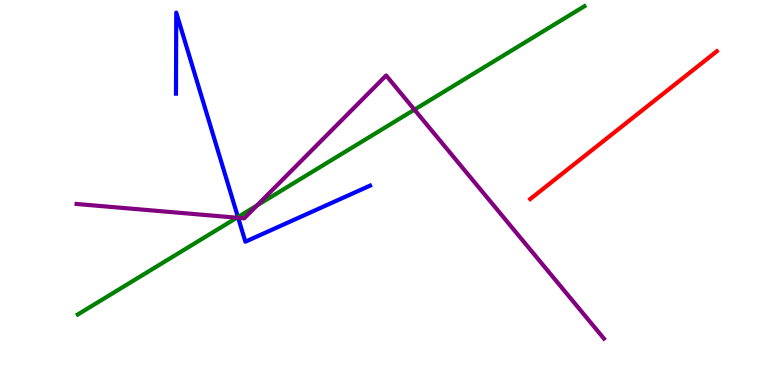[{'lines': ['blue', 'red'], 'intersections': []}, {'lines': ['green', 'red'], 'intersections': []}, {'lines': ['purple', 'red'], 'intersections': []}, {'lines': ['blue', 'green'], 'intersections': [{'x': 3.07, 'y': 4.36}]}, {'lines': ['blue', 'purple'], 'intersections': [{'x': 3.07, 'y': 4.34}]}, {'lines': ['green', 'purple'], 'intersections': [{'x': 3.06, 'y': 4.35}, {'x': 3.32, 'y': 4.66}, {'x': 5.35, 'y': 7.15}]}]